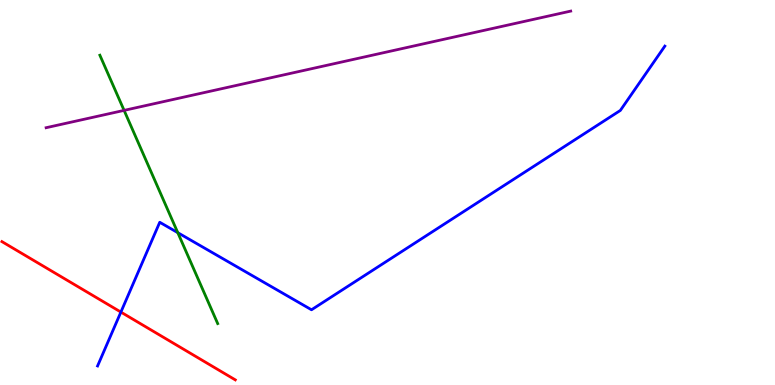[{'lines': ['blue', 'red'], 'intersections': [{'x': 1.56, 'y': 1.89}]}, {'lines': ['green', 'red'], 'intersections': []}, {'lines': ['purple', 'red'], 'intersections': []}, {'lines': ['blue', 'green'], 'intersections': [{'x': 2.29, 'y': 3.96}]}, {'lines': ['blue', 'purple'], 'intersections': []}, {'lines': ['green', 'purple'], 'intersections': [{'x': 1.6, 'y': 7.13}]}]